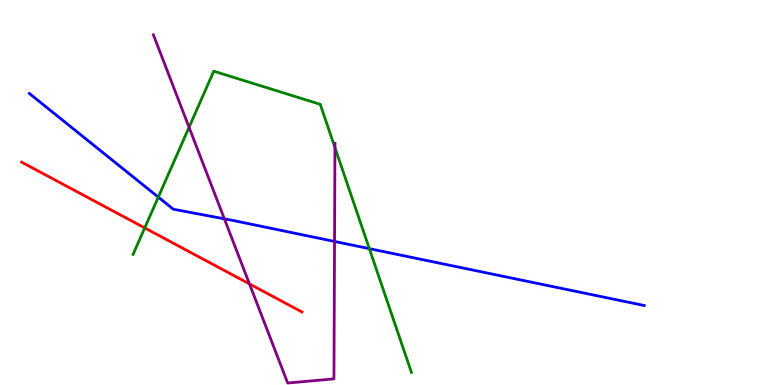[{'lines': ['blue', 'red'], 'intersections': []}, {'lines': ['green', 'red'], 'intersections': [{'x': 1.87, 'y': 4.08}]}, {'lines': ['purple', 'red'], 'intersections': [{'x': 3.22, 'y': 2.63}]}, {'lines': ['blue', 'green'], 'intersections': [{'x': 2.04, 'y': 4.88}, {'x': 4.77, 'y': 3.54}]}, {'lines': ['blue', 'purple'], 'intersections': [{'x': 2.9, 'y': 4.32}, {'x': 4.32, 'y': 3.73}]}, {'lines': ['green', 'purple'], 'intersections': [{'x': 2.44, 'y': 6.69}, {'x': 4.32, 'y': 6.17}]}]